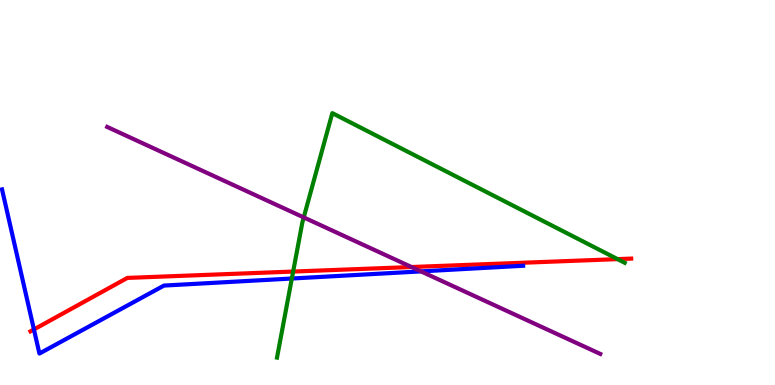[{'lines': ['blue', 'red'], 'intersections': [{'x': 0.438, 'y': 1.44}]}, {'lines': ['green', 'red'], 'intersections': [{'x': 3.78, 'y': 2.95}, {'x': 7.97, 'y': 3.27}]}, {'lines': ['purple', 'red'], 'intersections': [{'x': 5.31, 'y': 3.06}]}, {'lines': ['blue', 'green'], 'intersections': [{'x': 3.77, 'y': 2.77}]}, {'lines': ['blue', 'purple'], 'intersections': [{'x': 5.43, 'y': 2.95}]}, {'lines': ['green', 'purple'], 'intersections': [{'x': 3.92, 'y': 4.35}]}]